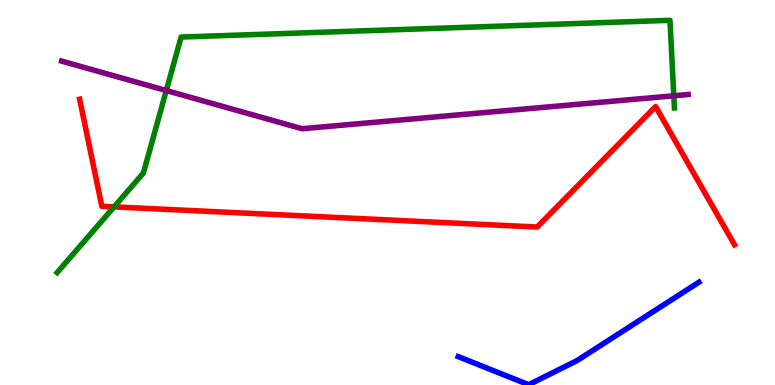[{'lines': ['blue', 'red'], 'intersections': []}, {'lines': ['green', 'red'], 'intersections': [{'x': 1.47, 'y': 4.63}]}, {'lines': ['purple', 'red'], 'intersections': []}, {'lines': ['blue', 'green'], 'intersections': []}, {'lines': ['blue', 'purple'], 'intersections': []}, {'lines': ['green', 'purple'], 'intersections': [{'x': 2.15, 'y': 7.65}, {'x': 8.69, 'y': 7.51}]}]